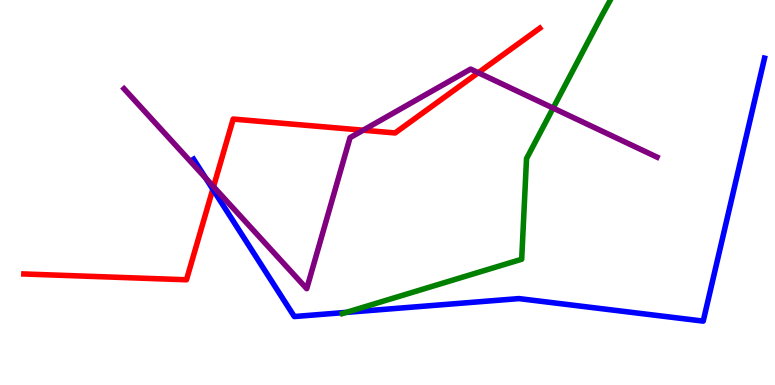[{'lines': ['blue', 'red'], 'intersections': [{'x': 2.75, 'y': 5.09}]}, {'lines': ['green', 'red'], 'intersections': []}, {'lines': ['purple', 'red'], 'intersections': [{'x': 2.76, 'y': 5.15}, {'x': 4.69, 'y': 6.62}, {'x': 6.17, 'y': 8.11}]}, {'lines': ['blue', 'green'], 'intersections': [{'x': 4.47, 'y': 1.89}]}, {'lines': ['blue', 'purple'], 'intersections': [{'x': 2.65, 'y': 5.37}]}, {'lines': ['green', 'purple'], 'intersections': [{'x': 7.14, 'y': 7.19}]}]